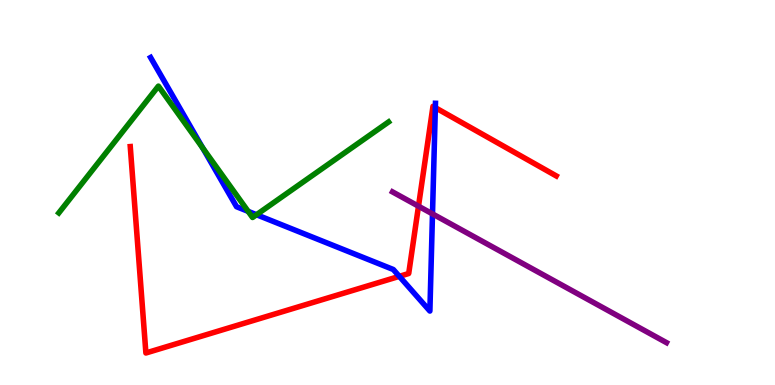[{'lines': ['blue', 'red'], 'intersections': [{'x': 5.15, 'y': 2.82}, {'x': 5.62, 'y': 7.2}]}, {'lines': ['green', 'red'], 'intersections': []}, {'lines': ['purple', 'red'], 'intersections': [{'x': 5.4, 'y': 4.64}]}, {'lines': ['blue', 'green'], 'intersections': [{'x': 2.61, 'y': 6.16}, {'x': 3.2, 'y': 4.51}, {'x': 3.31, 'y': 4.42}]}, {'lines': ['blue', 'purple'], 'intersections': [{'x': 5.58, 'y': 4.44}]}, {'lines': ['green', 'purple'], 'intersections': []}]